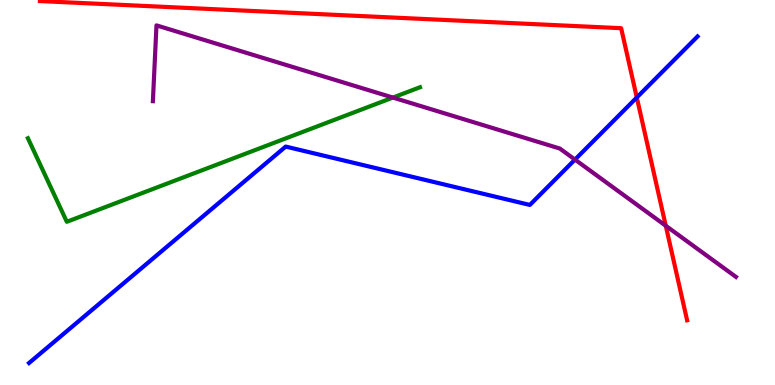[{'lines': ['blue', 'red'], 'intersections': [{'x': 8.22, 'y': 7.47}]}, {'lines': ['green', 'red'], 'intersections': []}, {'lines': ['purple', 'red'], 'intersections': [{'x': 8.59, 'y': 4.14}]}, {'lines': ['blue', 'green'], 'intersections': []}, {'lines': ['blue', 'purple'], 'intersections': [{'x': 7.42, 'y': 5.85}]}, {'lines': ['green', 'purple'], 'intersections': [{'x': 5.07, 'y': 7.47}]}]